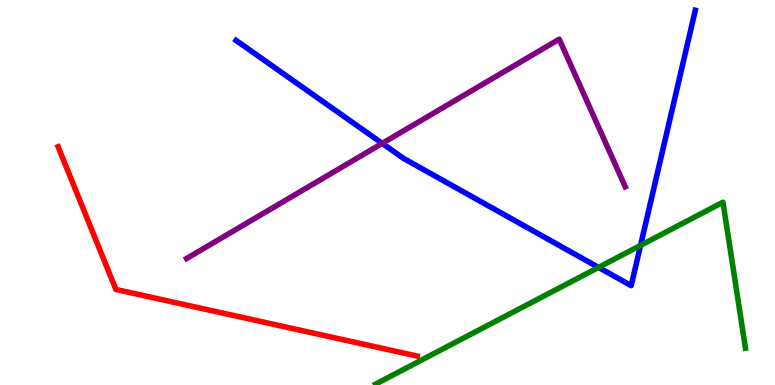[{'lines': ['blue', 'red'], 'intersections': []}, {'lines': ['green', 'red'], 'intersections': []}, {'lines': ['purple', 'red'], 'intersections': []}, {'lines': ['blue', 'green'], 'intersections': [{'x': 7.72, 'y': 3.05}, {'x': 8.27, 'y': 3.63}]}, {'lines': ['blue', 'purple'], 'intersections': [{'x': 4.93, 'y': 6.28}]}, {'lines': ['green', 'purple'], 'intersections': []}]